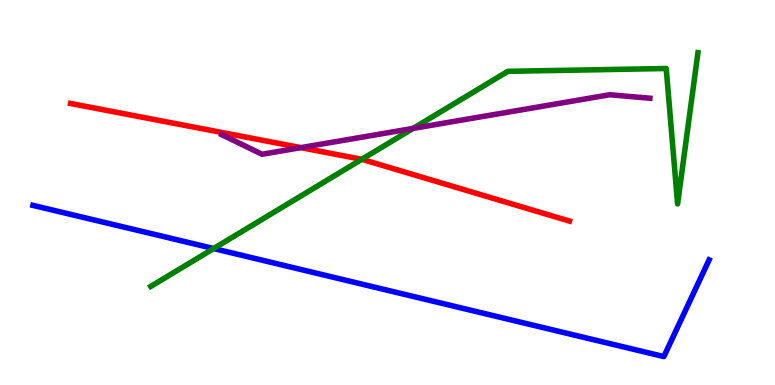[{'lines': ['blue', 'red'], 'intersections': []}, {'lines': ['green', 'red'], 'intersections': [{'x': 4.67, 'y': 5.86}]}, {'lines': ['purple', 'red'], 'intersections': [{'x': 3.88, 'y': 6.17}]}, {'lines': ['blue', 'green'], 'intersections': [{'x': 2.76, 'y': 3.54}]}, {'lines': ['blue', 'purple'], 'intersections': []}, {'lines': ['green', 'purple'], 'intersections': [{'x': 5.33, 'y': 6.66}]}]